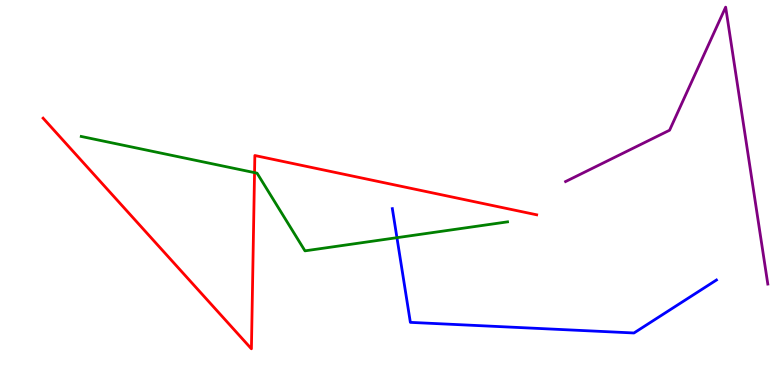[{'lines': ['blue', 'red'], 'intersections': []}, {'lines': ['green', 'red'], 'intersections': [{'x': 3.28, 'y': 5.52}]}, {'lines': ['purple', 'red'], 'intersections': []}, {'lines': ['blue', 'green'], 'intersections': [{'x': 5.12, 'y': 3.83}]}, {'lines': ['blue', 'purple'], 'intersections': []}, {'lines': ['green', 'purple'], 'intersections': []}]